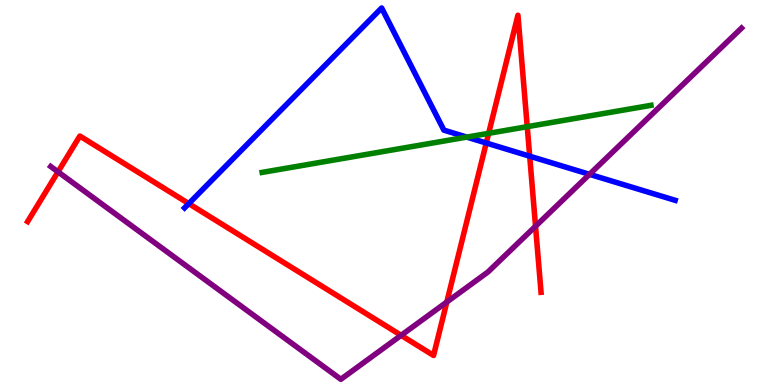[{'lines': ['blue', 'red'], 'intersections': [{'x': 2.44, 'y': 4.71}, {'x': 6.27, 'y': 6.29}, {'x': 6.83, 'y': 5.94}]}, {'lines': ['green', 'red'], 'intersections': [{'x': 6.31, 'y': 6.54}, {'x': 6.8, 'y': 6.71}]}, {'lines': ['purple', 'red'], 'intersections': [{'x': 0.748, 'y': 5.54}, {'x': 5.18, 'y': 1.29}, {'x': 5.77, 'y': 2.16}, {'x': 6.91, 'y': 4.12}]}, {'lines': ['blue', 'green'], 'intersections': [{'x': 6.02, 'y': 6.44}]}, {'lines': ['blue', 'purple'], 'intersections': [{'x': 7.61, 'y': 5.47}]}, {'lines': ['green', 'purple'], 'intersections': []}]